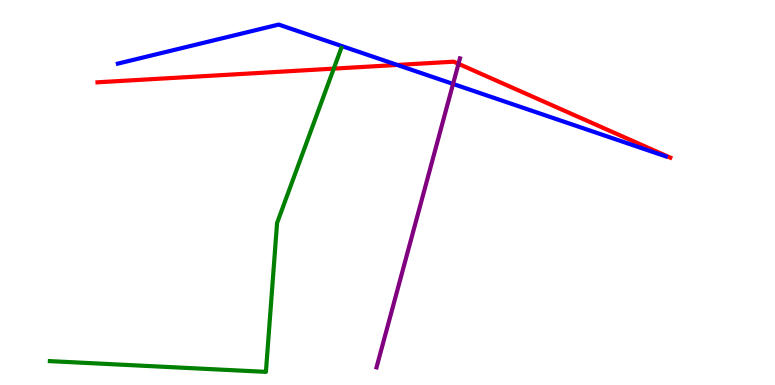[{'lines': ['blue', 'red'], 'intersections': [{'x': 5.13, 'y': 8.31}]}, {'lines': ['green', 'red'], 'intersections': [{'x': 4.31, 'y': 8.22}]}, {'lines': ['purple', 'red'], 'intersections': [{'x': 5.92, 'y': 8.34}]}, {'lines': ['blue', 'green'], 'intersections': []}, {'lines': ['blue', 'purple'], 'intersections': [{'x': 5.85, 'y': 7.82}]}, {'lines': ['green', 'purple'], 'intersections': []}]